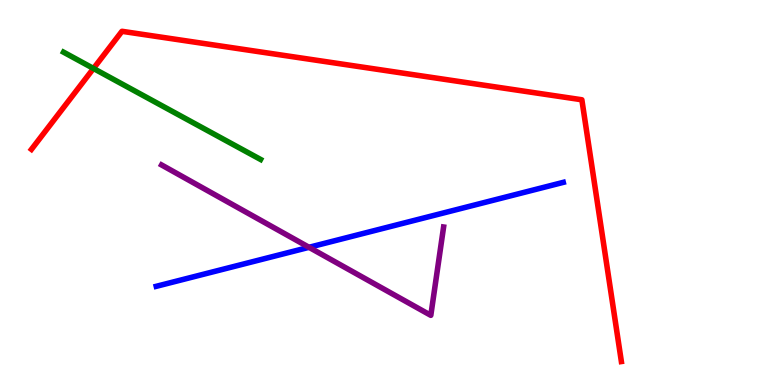[{'lines': ['blue', 'red'], 'intersections': []}, {'lines': ['green', 'red'], 'intersections': [{'x': 1.21, 'y': 8.22}]}, {'lines': ['purple', 'red'], 'intersections': []}, {'lines': ['blue', 'green'], 'intersections': []}, {'lines': ['blue', 'purple'], 'intersections': [{'x': 3.99, 'y': 3.58}]}, {'lines': ['green', 'purple'], 'intersections': []}]